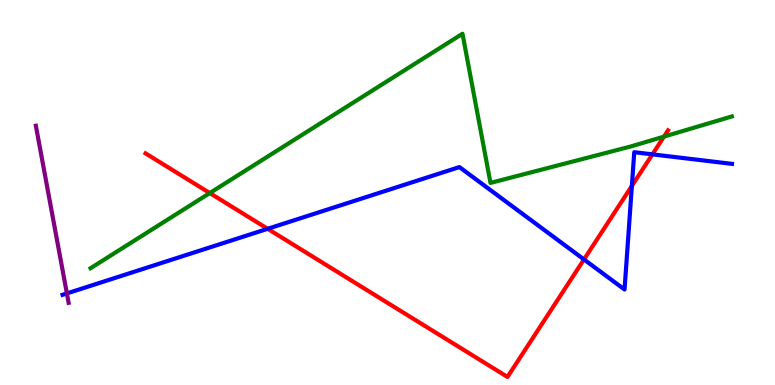[{'lines': ['blue', 'red'], 'intersections': [{'x': 3.45, 'y': 4.06}, {'x': 7.54, 'y': 3.26}, {'x': 8.15, 'y': 5.17}, {'x': 8.42, 'y': 5.99}]}, {'lines': ['green', 'red'], 'intersections': [{'x': 2.71, 'y': 4.99}, {'x': 8.57, 'y': 6.45}]}, {'lines': ['purple', 'red'], 'intersections': []}, {'lines': ['blue', 'green'], 'intersections': []}, {'lines': ['blue', 'purple'], 'intersections': [{'x': 0.863, 'y': 2.38}]}, {'lines': ['green', 'purple'], 'intersections': []}]